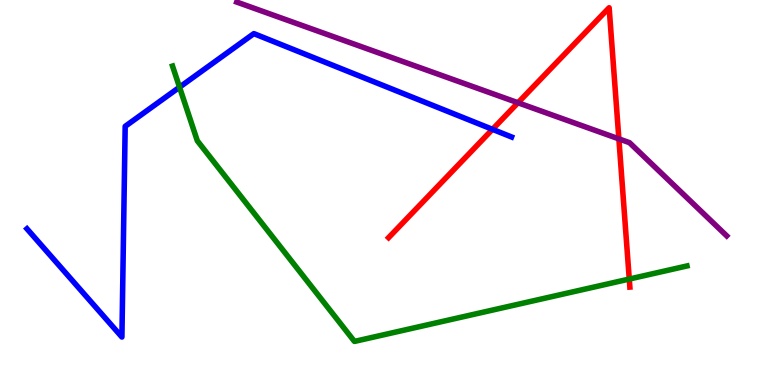[{'lines': ['blue', 'red'], 'intersections': [{'x': 6.35, 'y': 6.64}]}, {'lines': ['green', 'red'], 'intersections': [{'x': 8.12, 'y': 2.75}]}, {'lines': ['purple', 'red'], 'intersections': [{'x': 6.68, 'y': 7.33}, {'x': 7.99, 'y': 6.39}]}, {'lines': ['blue', 'green'], 'intersections': [{'x': 2.32, 'y': 7.74}]}, {'lines': ['blue', 'purple'], 'intersections': []}, {'lines': ['green', 'purple'], 'intersections': []}]